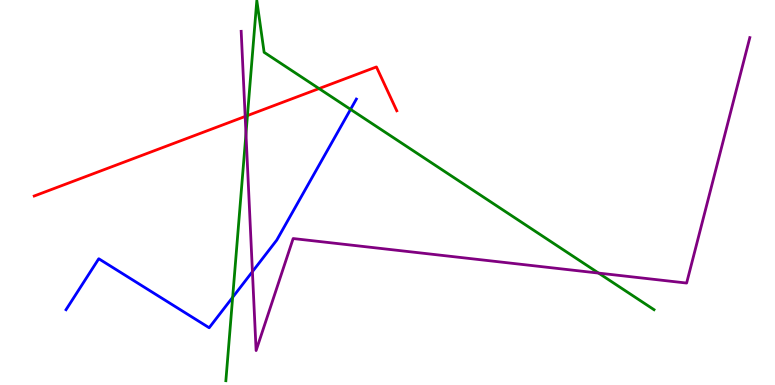[{'lines': ['blue', 'red'], 'intersections': []}, {'lines': ['green', 'red'], 'intersections': [{'x': 3.19, 'y': 7.0}, {'x': 4.12, 'y': 7.7}]}, {'lines': ['purple', 'red'], 'intersections': [{'x': 3.16, 'y': 6.98}]}, {'lines': ['blue', 'green'], 'intersections': [{'x': 3.0, 'y': 2.28}, {'x': 4.52, 'y': 7.16}]}, {'lines': ['blue', 'purple'], 'intersections': [{'x': 3.26, 'y': 2.94}]}, {'lines': ['green', 'purple'], 'intersections': [{'x': 3.17, 'y': 6.53}, {'x': 7.72, 'y': 2.91}]}]